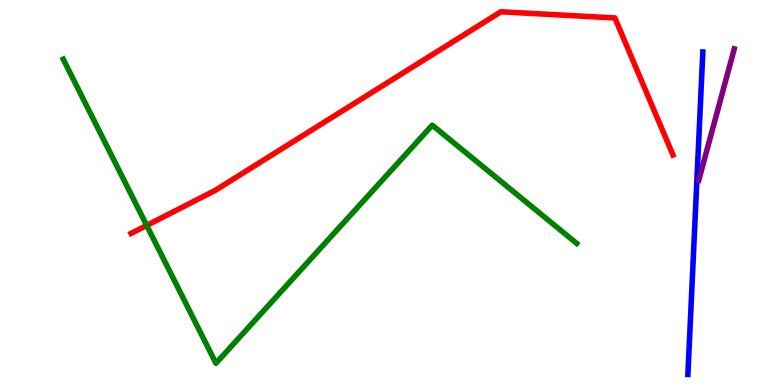[{'lines': ['blue', 'red'], 'intersections': []}, {'lines': ['green', 'red'], 'intersections': [{'x': 1.89, 'y': 4.14}]}, {'lines': ['purple', 'red'], 'intersections': []}, {'lines': ['blue', 'green'], 'intersections': []}, {'lines': ['blue', 'purple'], 'intersections': []}, {'lines': ['green', 'purple'], 'intersections': []}]